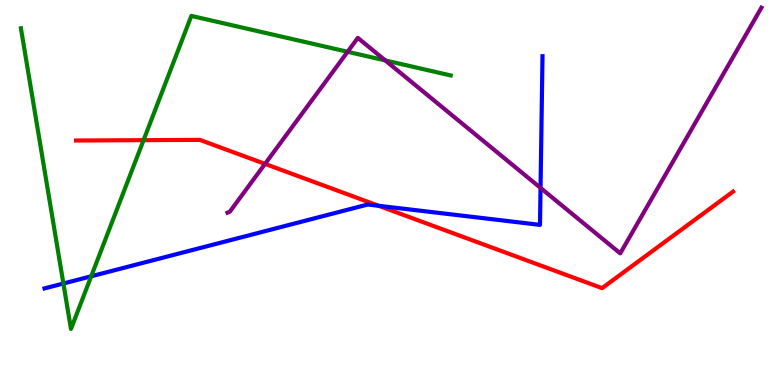[{'lines': ['blue', 'red'], 'intersections': [{'x': 4.89, 'y': 4.65}]}, {'lines': ['green', 'red'], 'intersections': [{'x': 1.85, 'y': 6.36}]}, {'lines': ['purple', 'red'], 'intersections': [{'x': 3.42, 'y': 5.74}]}, {'lines': ['blue', 'green'], 'intersections': [{'x': 0.818, 'y': 2.64}, {'x': 1.18, 'y': 2.82}]}, {'lines': ['blue', 'purple'], 'intersections': [{'x': 6.97, 'y': 5.12}]}, {'lines': ['green', 'purple'], 'intersections': [{'x': 4.49, 'y': 8.66}, {'x': 4.97, 'y': 8.43}]}]